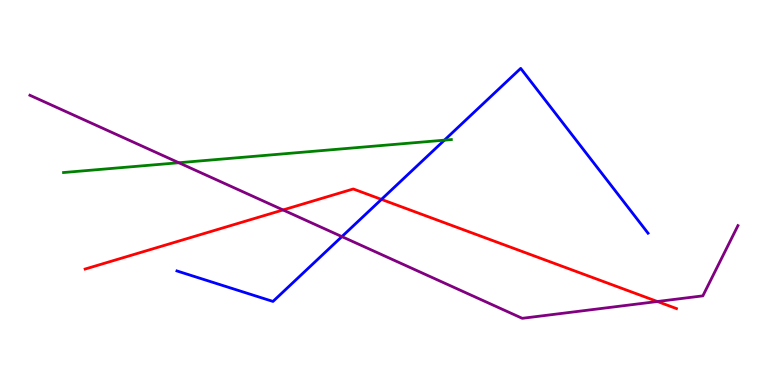[{'lines': ['blue', 'red'], 'intersections': [{'x': 4.92, 'y': 4.82}]}, {'lines': ['green', 'red'], 'intersections': []}, {'lines': ['purple', 'red'], 'intersections': [{'x': 3.65, 'y': 4.55}, {'x': 8.48, 'y': 2.17}]}, {'lines': ['blue', 'green'], 'intersections': [{'x': 5.73, 'y': 6.36}]}, {'lines': ['blue', 'purple'], 'intersections': [{'x': 4.41, 'y': 3.85}]}, {'lines': ['green', 'purple'], 'intersections': [{'x': 2.31, 'y': 5.77}]}]